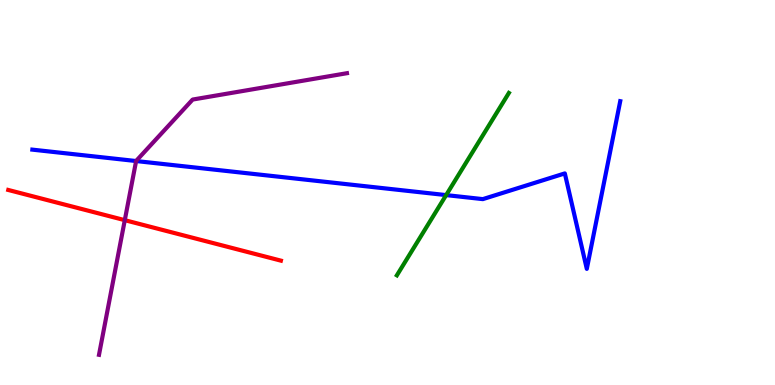[{'lines': ['blue', 'red'], 'intersections': []}, {'lines': ['green', 'red'], 'intersections': []}, {'lines': ['purple', 'red'], 'intersections': [{'x': 1.61, 'y': 4.28}]}, {'lines': ['blue', 'green'], 'intersections': [{'x': 5.76, 'y': 4.93}]}, {'lines': ['blue', 'purple'], 'intersections': [{'x': 1.76, 'y': 5.82}]}, {'lines': ['green', 'purple'], 'intersections': []}]